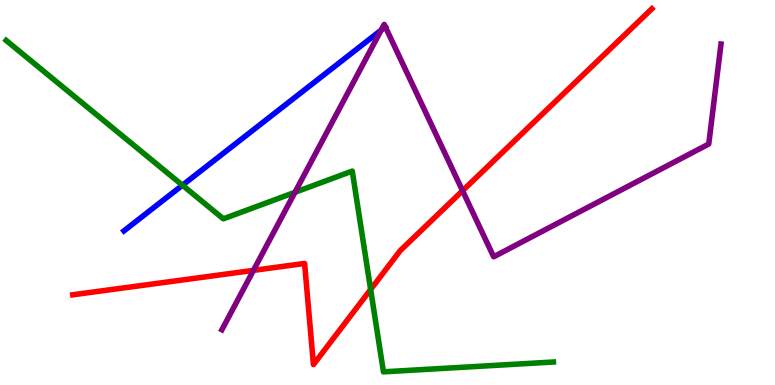[{'lines': ['blue', 'red'], 'intersections': []}, {'lines': ['green', 'red'], 'intersections': [{'x': 4.78, 'y': 2.48}]}, {'lines': ['purple', 'red'], 'intersections': [{'x': 3.27, 'y': 2.98}, {'x': 5.97, 'y': 5.05}]}, {'lines': ['blue', 'green'], 'intersections': [{'x': 2.35, 'y': 5.19}]}, {'lines': ['blue', 'purple'], 'intersections': [{'x': 4.92, 'y': 9.22}, {'x': 4.97, 'y': 9.3}]}, {'lines': ['green', 'purple'], 'intersections': [{'x': 3.81, 'y': 5.0}]}]